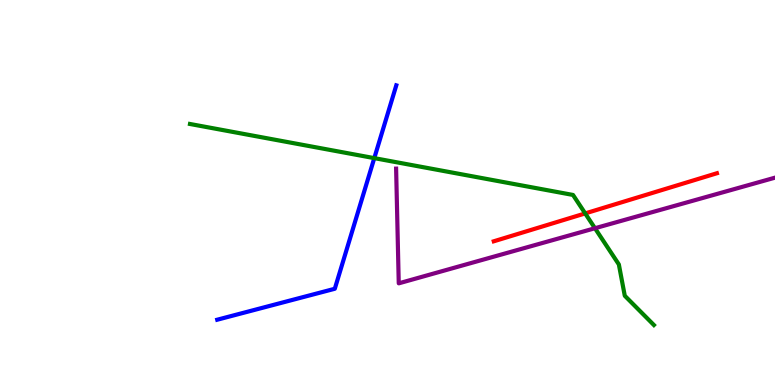[{'lines': ['blue', 'red'], 'intersections': []}, {'lines': ['green', 'red'], 'intersections': [{'x': 7.55, 'y': 4.46}]}, {'lines': ['purple', 'red'], 'intersections': []}, {'lines': ['blue', 'green'], 'intersections': [{'x': 4.83, 'y': 5.89}]}, {'lines': ['blue', 'purple'], 'intersections': []}, {'lines': ['green', 'purple'], 'intersections': [{'x': 7.68, 'y': 4.07}]}]